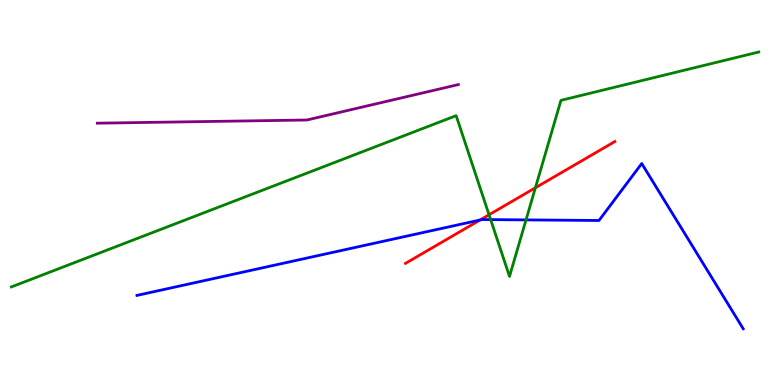[{'lines': ['blue', 'red'], 'intersections': [{'x': 6.19, 'y': 4.29}]}, {'lines': ['green', 'red'], 'intersections': [{'x': 6.31, 'y': 4.42}, {'x': 6.91, 'y': 5.12}]}, {'lines': ['purple', 'red'], 'intersections': []}, {'lines': ['blue', 'green'], 'intersections': [{'x': 6.33, 'y': 4.3}, {'x': 6.79, 'y': 4.29}]}, {'lines': ['blue', 'purple'], 'intersections': []}, {'lines': ['green', 'purple'], 'intersections': []}]